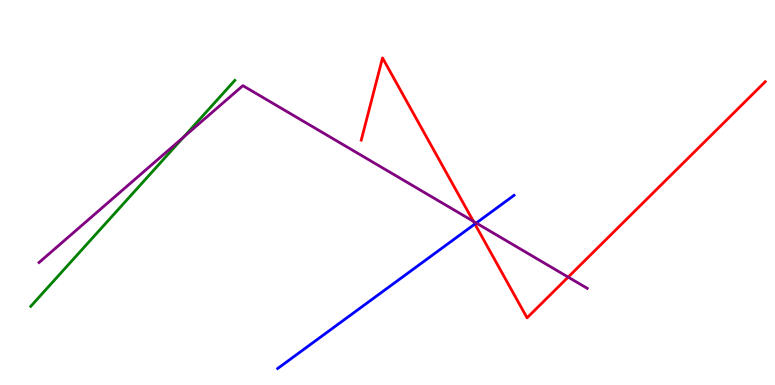[{'lines': ['blue', 'red'], 'intersections': [{'x': 6.13, 'y': 4.18}]}, {'lines': ['green', 'red'], 'intersections': []}, {'lines': ['purple', 'red'], 'intersections': [{'x': 6.11, 'y': 4.25}, {'x': 7.33, 'y': 2.8}]}, {'lines': ['blue', 'green'], 'intersections': []}, {'lines': ['blue', 'purple'], 'intersections': [{'x': 6.15, 'y': 4.21}]}, {'lines': ['green', 'purple'], 'intersections': [{'x': 2.37, 'y': 6.44}]}]